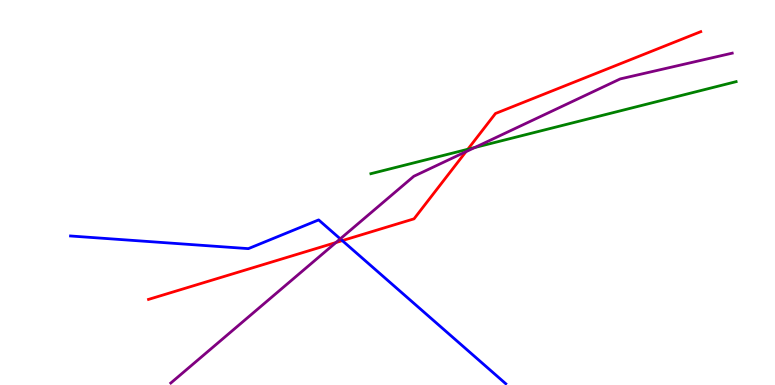[{'lines': ['blue', 'red'], 'intersections': [{'x': 4.42, 'y': 3.75}]}, {'lines': ['green', 'red'], 'intersections': [{'x': 6.04, 'y': 6.12}]}, {'lines': ['purple', 'red'], 'intersections': [{'x': 4.33, 'y': 3.7}, {'x': 6.01, 'y': 6.06}]}, {'lines': ['blue', 'green'], 'intersections': []}, {'lines': ['blue', 'purple'], 'intersections': [{'x': 4.39, 'y': 3.8}]}, {'lines': ['green', 'purple'], 'intersections': [{'x': 6.13, 'y': 6.17}]}]